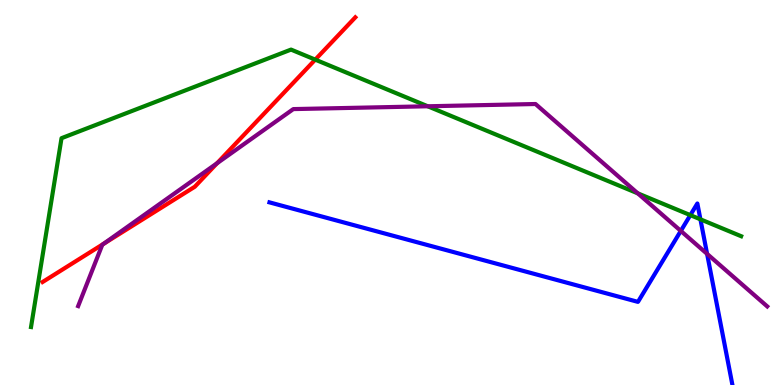[{'lines': ['blue', 'red'], 'intersections': []}, {'lines': ['green', 'red'], 'intersections': [{'x': 4.07, 'y': 8.45}]}, {'lines': ['purple', 'red'], 'intersections': [{'x': 1.34, 'y': 3.67}, {'x': 2.8, 'y': 5.76}]}, {'lines': ['blue', 'green'], 'intersections': [{'x': 8.91, 'y': 4.41}, {'x': 9.04, 'y': 4.3}]}, {'lines': ['blue', 'purple'], 'intersections': [{'x': 8.78, 'y': 4.0}, {'x': 9.12, 'y': 3.41}]}, {'lines': ['green', 'purple'], 'intersections': [{'x': 5.52, 'y': 7.24}, {'x': 8.23, 'y': 4.98}]}]